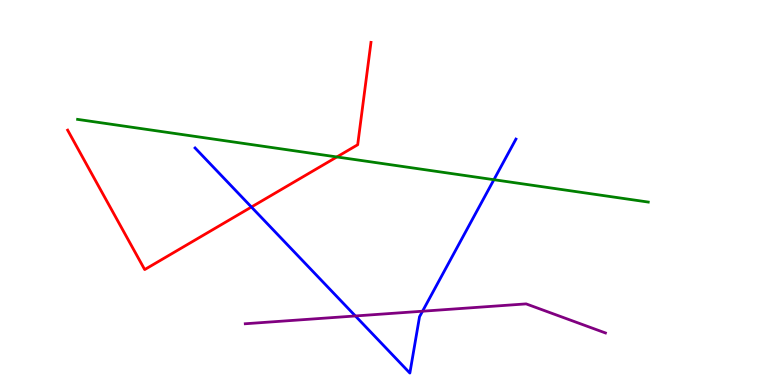[{'lines': ['blue', 'red'], 'intersections': [{'x': 3.24, 'y': 4.62}]}, {'lines': ['green', 'red'], 'intersections': [{'x': 4.35, 'y': 5.92}]}, {'lines': ['purple', 'red'], 'intersections': []}, {'lines': ['blue', 'green'], 'intersections': [{'x': 6.37, 'y': 5.33}]}, {'lines': ['blue', 'purple'], 'intersections': [{'x': 4.59, 'y': 1.79}, {'x': 5.45, 'y': 1.92}]}, {'lines': ['green', 'purple'], 'intersections': []}]